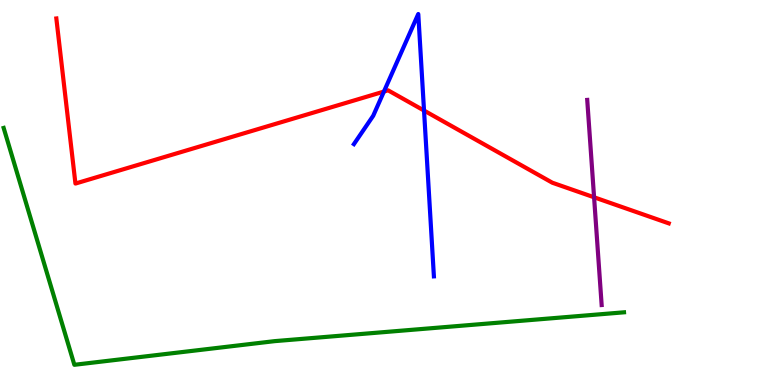[{'lines': ['blue', 'red'], 'intersections': [{'x': 4.95, 'y': 7.62}, {'x': 5.47, 'y': 7.13}]}, {'lines': ['green', 'red'], 'intersections': []}, {'lines': ['purple', 'red'], 'intersections': [{'x': 7.67, 'y': 4.88}]}, {'lines': ['blue', 'green'], 'intersections': []}, {'lines': ['blue', 'purple'], 'intersections': []}, {'lines': ['green', 'purple'], 'intersections': []}]